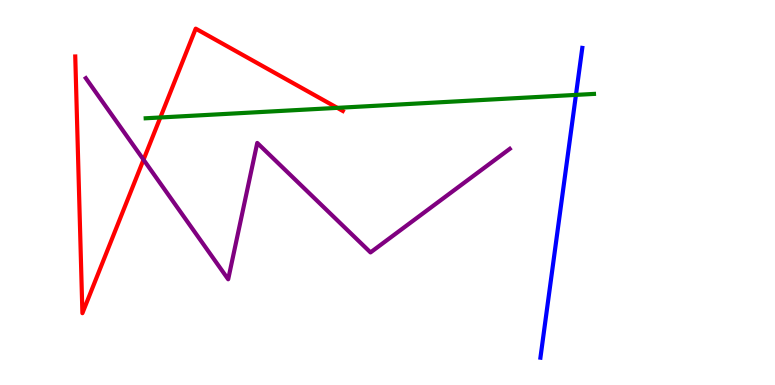[{'lines': ['blue', 'red'], 'intersections': []}, {'lines': ['green', 'red'], 'intersections': [{'x': 2.07, 'y': 6.95}, {'x': 4.35, 'y': 7.2}]}, {'lines': ['purple', 'red'], 'intersections': [{'x': 1.85, 'y': 5.85}]}, {'lines': ['blue', 'green'], 'intersections': [{'x': 7.43, 'y': 7.54}]}, {'lines': ['blue', 'purple'], 'intersections': []}, {'lines': ['green', 'purple'], 'intersections': []}]